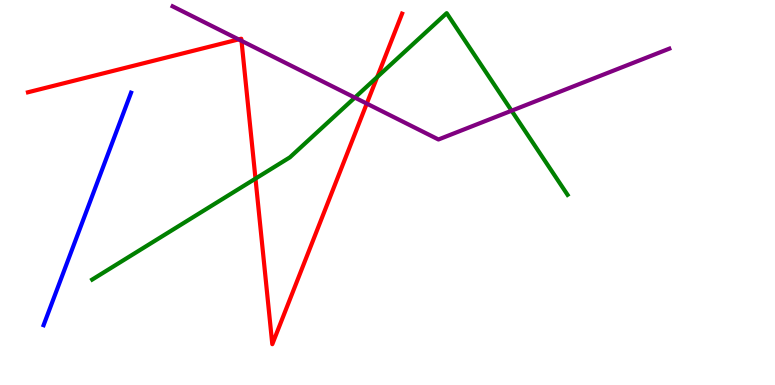[{'lines': ['blue', 'red'], 'intersections': []}, {'lines': ['green', 'red'], 'intersections': [{'x': 3.3, 'y': 5.36}, {'x': 4.87, 'y': 8.0}]}, {'lines': ['purple', 'red'], 'intersections': [{'x': 3.08, 'y': 8.98}, {'x': 3.12, 'y': 8.94}, {'x': 4.73, 'y': 7.31}]}, {'lines': ['blue', 'green'], 'intersections': []}, {'lines': ['blue', 'purple'], 'intersections': []}, {'lines': ['green', 'purple'], 'intersections': [{'x': 4.58, 'y': 7.46}, {'x': 6.6, 'y': 7.12}]}]